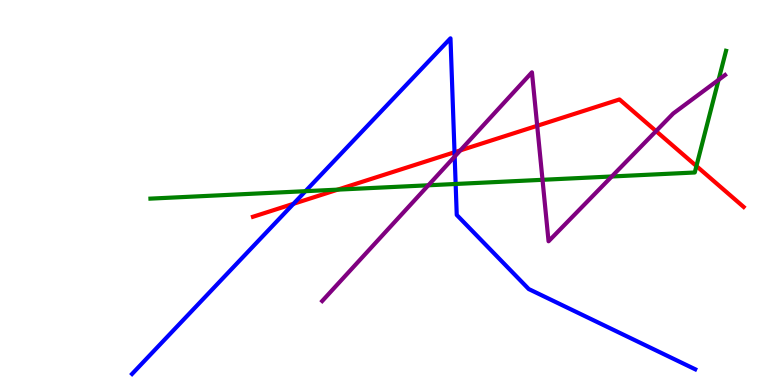[{'lines': ['blue', 'red'], 'intersections': [{'x': 3.79, 'y': 4.71}, {'x': 5.86, 'y': 6.05}]}, {'lines': ['green', 'red'], 'intersections': [{'x': 4.36, 'y': 5.07}, {'x': 8.99, 'y': 5.69}]}, {'lines': ['purple', 'red'], 'intersections': [{'x': 5.94, 'y': 6.09}, {'x': 6.93, 'y': 6.73}, {'x': 8.47, 'y': 6.59}]}, {'lines': ['blue', 'green'], 'intersections': [{'x': 3.94, 'y': 5.03}, {'x': 5.88, 'y': 5.22}]}, {'lines': ['blue', 'purple'], 'intersections': [{'x': 5.87, 'y': 5.93}]}, {'lines': ['green', 'purple'], 'intersections': [{'x': 5.53, 'y': 5.19}, {'x': 7.0, 'y': 5.33}, {'x': 7.89, 'y': 5.42}, {'x': 9.27, 'y': 7.93}]}]